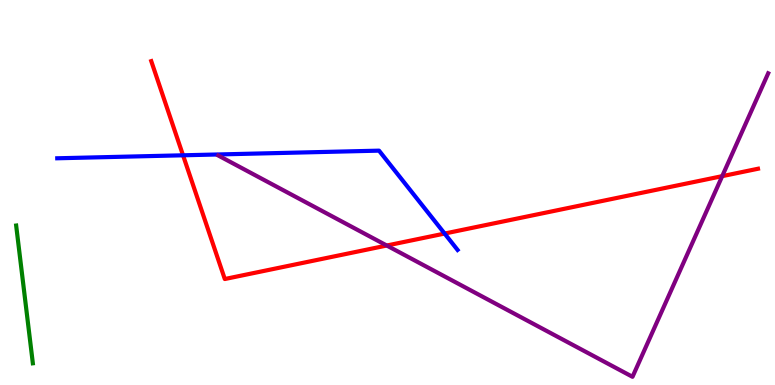[{'lines': ['blue', 'red'], 'intersections': [{'x': 2.36, 'y': 5.97}, {'x': 5.74, 'y': 3.93}]}, {'lines': ['green', 'red'], 'intersections': []}, {'lines': ['purple', 'red'], 'intersections': [{'x': 4.99, 'y': 3.62}, {'x': 9.32, 'y': 5.42}]}, {'lines': ['blue', 'green'], 'intersections': []}, {'lines': ['blue', 'purple'], 'intersections': []}, {'lines': ['green', 'purple'], 'intersections': []}]